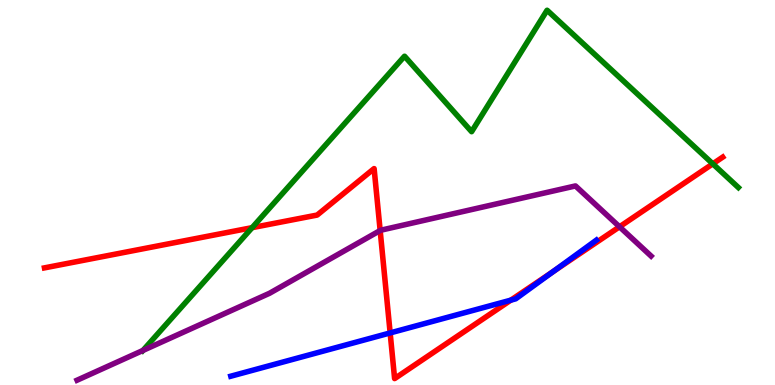[{'lines': ['blue', 'red'], 'intersections': [{'x': 5.03, 'y': 1.35}, {'x': 6.59, 'y': 2.2}, {'x': 7.14, 'y': 2.94}]}, {'lines': ['green', 'red'], 'intersections': [{'x': 3.25, 'y': 4.09}, {'x': 9.2, 'y': 5.74}]}, {'lines': ['purple', 'red'], 'intersections': [{'x': 4.91, 'y': 4.01}, {'x': 7.99, 'y': 4.11}]}, {'lines': ['blue', 'green'], 'intersections': []}, {'lines': ['blue', 'purple'], 'intersections': []}, {'lines': ['green', 'purple'], 'intersections': [{'x': 1.84, 'y': 0.898}]}]